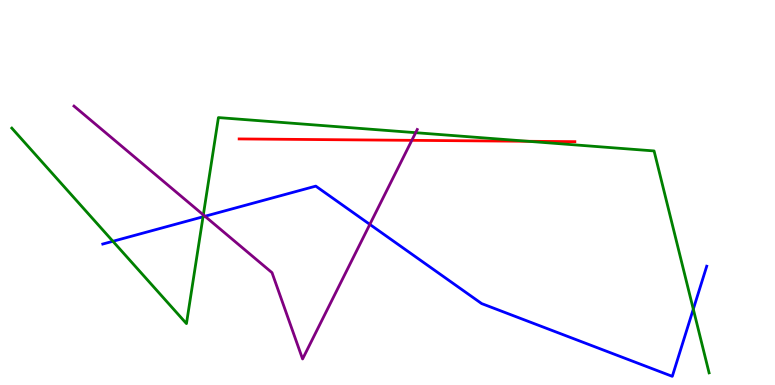[{'lines': ['blue', 'red'], 'intersections': []}, {'lines': ['green', 'red'], 'intersections': [{'x': 6.81, 'y': 6.33}]}, {'lines': ['purple', 'red'], 'intersections': [{'x': 5.31, 'y': 6.35}]}, {'lines': ['blue', 'green'], 'intersections': [{'x': 1.46, 'y': 3.73}, {'x': 2.62, 'y': 4.37}, {'x': 8.95, 'y': 1.97}]}, {'lines': ['blue', 'purple'], 'intersections': [{'x': 2.64, 'y': 4.38}, {'x': 4.77, 'y': 4.17}]}, {'lines': ['green', 'purple'], 'intersections': [{'x': 2.62, 'y': 4.42}, {'x': 5.36, 'y': 6.55}]}]